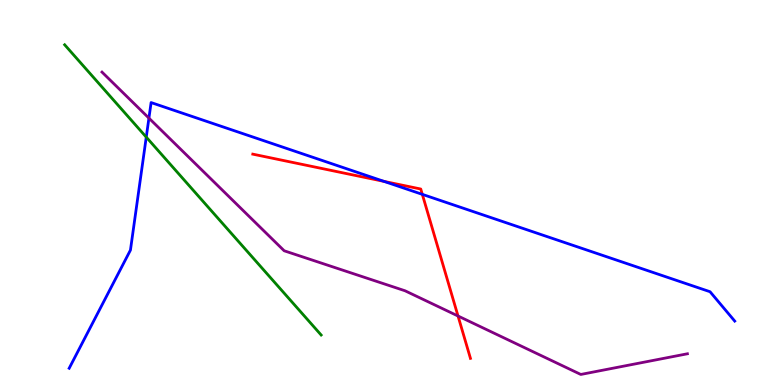[{'lines': ['blue', 'red'], 'intersections': [{'x': 4.95, 'y': 5.29}, {'x': 5.45, 'y': 4.95}]}, {'lines': ['green', 'red'], 'intersections': []}, {'lines': ['purple', 'red'], 'intersections': [{'x': 5.91, 'y': 1.79}]}, {'lines': ['blue', 'green'], 'intersections': [{'x': 1.89, 'y': 6.44}]}, {'lines': ['blue', 'purple'], 'intersections': [{'x': 1.92, 'y': 6.93}]}, {'lines': ['green', 'purple'], 'intersections': []}]